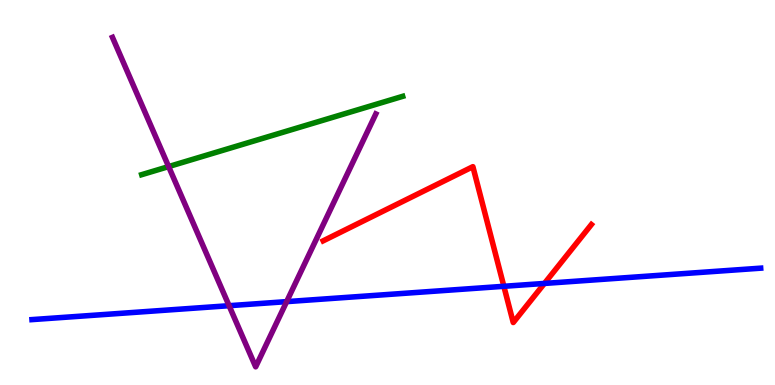[{'lines': ['blue', 'red'], 'intersections': [{'x': 6.5, 'y': 2.56}, {'x': 7.02, 'y': 2.64}]}, {'lines': ['green', 'red'], 'intersections': []}, {'lines': ['purple', 'red'], 'intersections': []}, {'lines': ['blue', 'green'], 'intersections': []}, {'lines': ['blue', 'purple'], 'intersections': [{'x': 2.96, 'y': 2.06}, {'x': 3.7, 'y': 2.17}]}, {'lines': ['green', 'purple'], 'intersections': [{'x': 2.18, 'y': 5.67}]}]